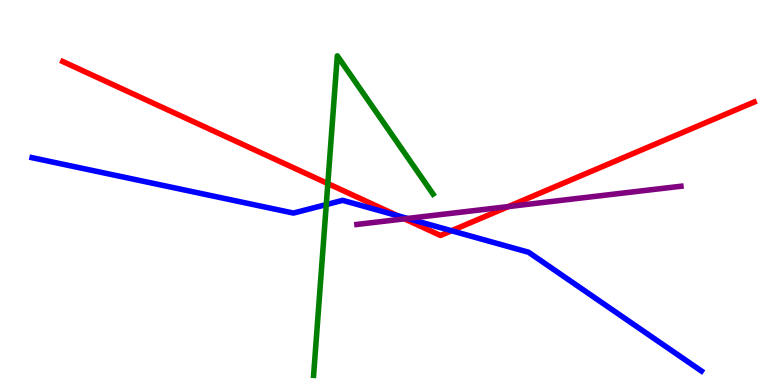[{'lines': ['blue', 'red'], 'intersections': [{'x': 5.13, 'y': 4.4}, {'x': 5.83, 'y': 4.01}]}, {'lines': ['green', 'red'], 'intersections': [{'x': 4.23, 'y': 5.23}]}, {'lines': ['purple', 'red'], 'intersections': [{'x': 5.22, 'y': 4.32}, {'x': 6.56, 'y': 4.63}]}, {'lines': ['blue', 'green'], 'intersections': [{'x': 4.21, 'y': 4.69}]}, {'lines': ['blue', 'purple'], 'intersections': [{'x': 5.26, 'y': 4.33}]}, {'lines': ['green', 'purple'], 'intersections': []}]